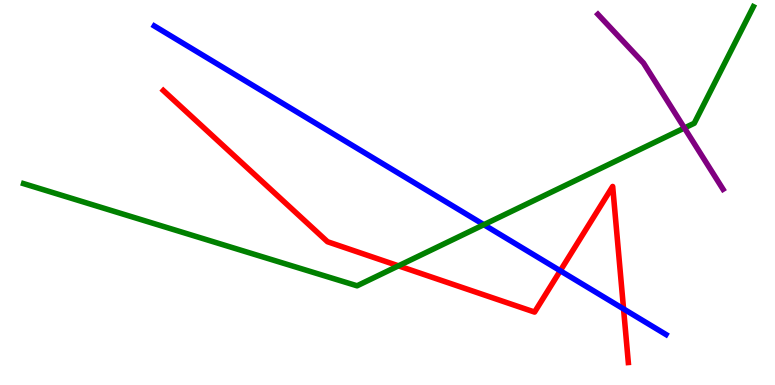[{'lines': ['blue', 'red'], 'intersections': [{'x': 7.23, 'y': 2.97}, {'x': 8.05, 'y': 1.98}]}, {'lines': ['green', 'red'], 'intersections': [{'x': 5.14, 'y': 3.1}]}, {'lines': ['purple', 'red'], 'intersections': []}, {'lines': ['blue', 'green'], 'intersections': [{'x': 6.24, 'y': 4.16}]}, {'lines': ['blue', 'purple'], 'intersections': []}, {'lines': ['green', 'purple'], 'intersections': [{'x': 8.83, 'y': 6.68}]}]